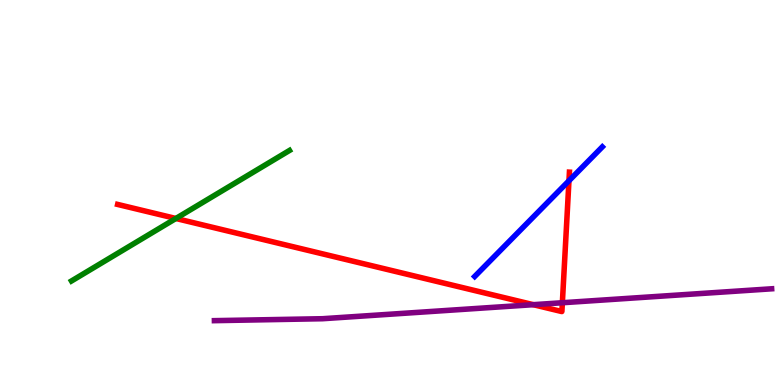[{'lines': ['blue', 'red'], 'intersections': [{'x': 7.34, 'y': 5.3}]}, {'lines': ['green', 'red'], 'intersections': [{'x': 2.27, 'y': 4.33}]}, {'lines': ['purple', 'red'], 'intersections': [{'x': 6.88, 'y': 2.09}, {'x': 7.26, 'y': 2.14}]}, {'lines': ['blue', 'green'], 'intersections': []}, {'lines': ['blue', 'purple'], 'intersections': []}, {'lines': ['green', 'purple'], 'intersections': []}]